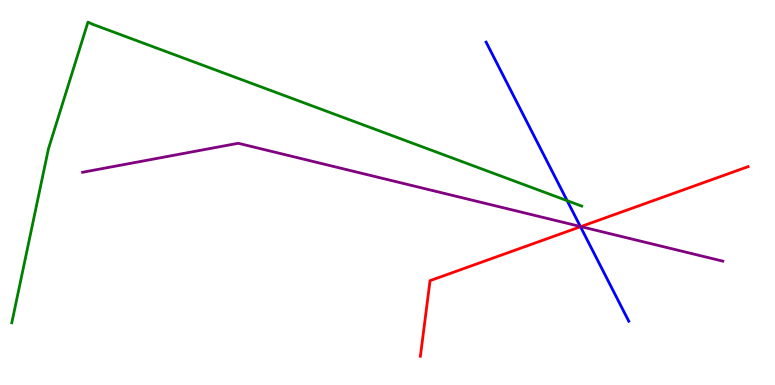[{'lines': ['blue', 'red'], 'intersections': [{'x': 7.49, 'y': 4.11}]}, {'lines': ['green', 'red'], 'intersections': []}, {'lines': ['purple', 'red'], 'intersections': [{'x': 7.49, 'y': 4.11}]}, {'lines': ['blue', 'green'], 'intersections': [{'x': 7.32, 'y': 4.79}]}, {'lines': ['blue', 'purple'], 'intersections': [{'x': 7.49, 'y': 4.12}]}, {'lines': ['green', 'purple'], 'intersections': []}]